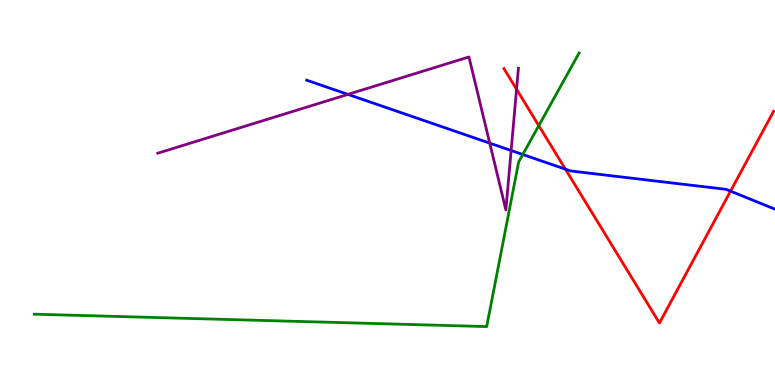[{'lines': ['blue', 'red'], 'intersections': [{'x': 7.3, 'y': 5.61}, {'x': 9.43, 'y': 5.04}]}, {'lines': ['green', 'red'], 'intersections': [{'x': 6.95, 'y': 6.74}]}, {'lines': ['purple', 'red'], 'intersections': [{'x': 6.67, 'y': 7.68}]}, {'lines': ['blue', 'green'], 'intersections': [{'x': 6.75, 'y': 5.99}]}, {'lines': ['blue', 'purple'], 'intersections': [{'x': 4.49, 'y': 7.55}, {'x': 6.32, 'y': 6.28}, {'x': 6.6, 'y': 6.09}]}, {'lines': ['green', 'purple'], 'intersections': []}]